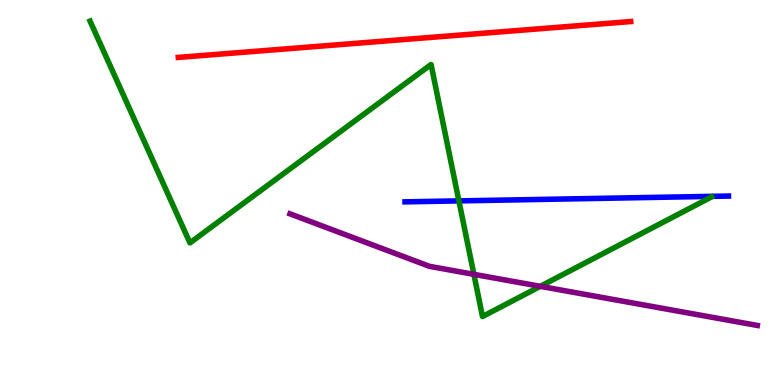[{'lines': ['blue', 'red'], 'intersections': []}, {'lines': ['green', 'red'], 'intersections': []}, {'lines': ['purple', 'red'], 'intersections': []}, {'lines': ['blue', 'green'], 'intersections': [{'x': 5.92, 'y': 4.78}]}, {'lines': ['blue', 'purple'], 'intersections': []}, {'lines': ['green', 'purple'], 'intersections': [{'x': 6.11, 'y': 2.87}, {'x': 6.97, 'y': 2.56}]}]